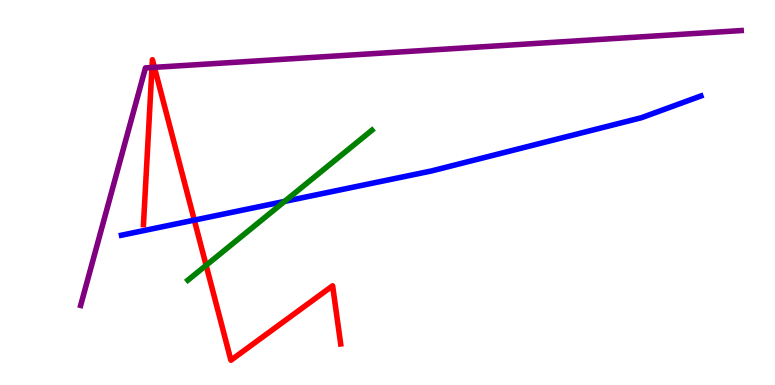[{'lines': ['blue', 'red'], 'intersections': [{'x': 2.51, 'y': 4.28}]}, {'lines': ['green', 'red'], 'intersections': [{'x': 2.66, 'y': 3.11}]}, {'lines': ['purple', 'red'], 'intersections': [{'x': 1.96, 'y': 8.25}, {'x': 1.99, 'y': 8.25}]}, {'lines': ['blue', 'green'], 'intersections': [{'x': 3.67, 'y': 4.77}]}, {'lines': ['blue', 'purple'], 'intersections': []}, {'lines': ['green', 'purple'], 'intersections': []}]